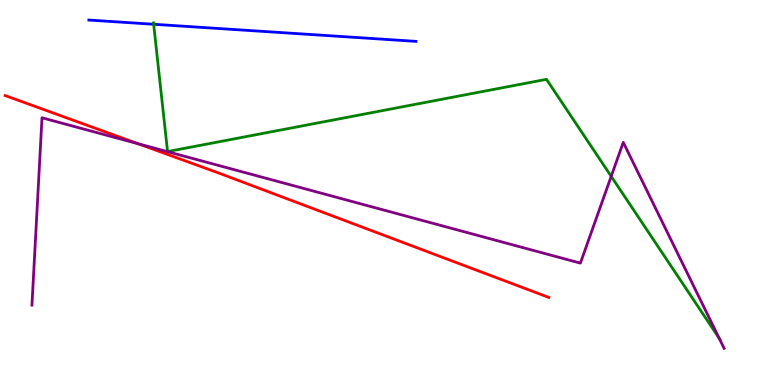[{'lines': ['blue', 'red'], 'intersections': []}, {'lines': ['green', 'red'], 'intersections': []}, {'lines': ['purple', 'red'], 'intersections': [{'x': 1.78, 'y': 6.27}]}, {'lines': ['blue', 'green'], 'intersections': [{'x': 1.98, 'y': 9.37}]}, {'lines': ['blue', 'purple'], 'intersections': []}, {'lines': ['green', 'purple'], 'intersections': [{'x': 7.89, 'y': 5.42}, {'x': 9.28, 'y': 1.21}]}]